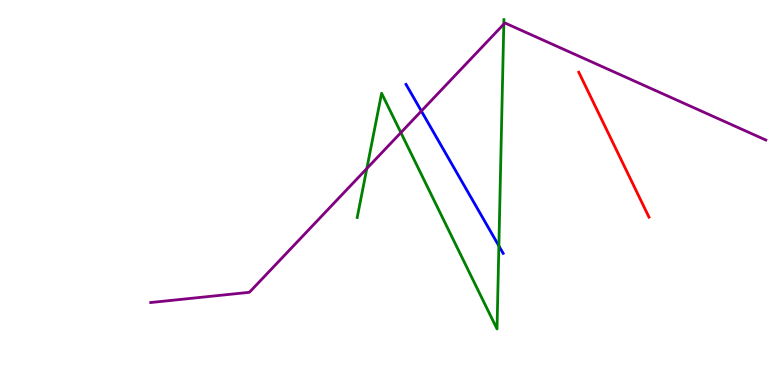[{'lines': ['blue', 'red'], 'intersections': []}, {'lines': ['green', 'red'], 'intersections': []}, {'lines': ['purple', 'red'], 'intersections': []}, {'lines': ['blue', 'green'], 'intersections': [{'x': 6.44, 'y': 3.61}]}, {'lines': ['blue', 'purple'], 'intersections': [{'x': 5.44, 'y': 7.12}]}, {'lines': ['green', 'purple'], 'intersections': [{'x': 4.73, 'y': 5.62}, {'x': 5.17, 'y': 6.56}, {'x': 6.5, 'y': 9.37}]}]